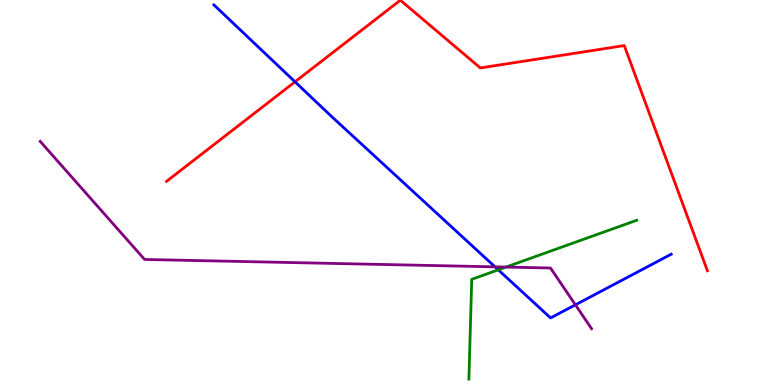[{'lines': ['blue', 'red'], 'intersections': [{'x': 3.81, 'y': 7.87}]}, {'lines': ['green', 'red'], 'intersections': []}, {'lines': ['purple', 'red'], 'intersections': []}, {'lines': ['blue', 'green'], 'intersections': [{'x': 6.43, 'y': 2.99}]}, {'lines': ['blue', 'purple'], 'intersections': [{'x': 6.39, 'y': 3.07}, {'x': 7.42, 'y': 2.08}]}, {'lines': ['green', 'purple'], 'intersections': [{'x': 6.53, 'y': 3.06}]}]